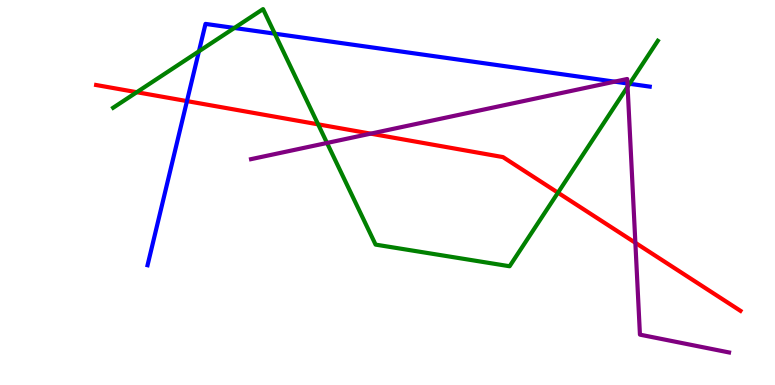[{'lines': ['blue', 'red'], 'intersections': [{'x': 2.41, 'y': 7.37}]}, {'lines': ['green', 'red'], 'intersections': [{'x': 1.76, 'y': 7.61}, {'x': 4.1, 'y': 6.77}, {'x': 7.2, 'y': 5.0}]}, {'lines': ['purple', 'red'], 'intersections': [{'x': 4.78, 'y': 6.53}, {'x': 8.2, 'y': 3.69}]}, {'lines': ['blue', 'green'], 'intersections': [{'x': 2.57, 'y': 8.67}, {'x': 3.02, 'y': 9.27}, {'x': 3.55, 'y': 9.13}, {'x': 8.12, 'y': 7.82}]}, {'lines': ['blue', 'purple'], 'intersections': [{'x': 7.93, 'y': 7.88}, {'x': 8.1, 'y': 7.83}]}, {'lines': ['green', 'purple'], 'intersections': [{'x': 4.22, 'y': 6.29}, {'x': 8.1, 'y': 7.75}]}]